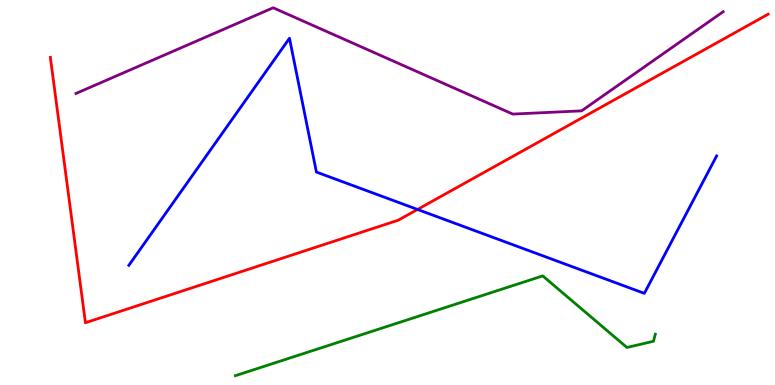[{'lines': ['blue', 'red'], 'intersections': [{'x': 5.39, 'y': 4.56}]}, {'lines': ['green', 'red'], 'intersections': []}, {'lines': ['purple', 'red'], 'intersections': []}, {'lines': ['blue', 'green'], 'intersections': []}, {'lines': ['blue', 'purple'], 'intersections': []}, {'lines': ['green', 'purple'], 'intersections': []}]